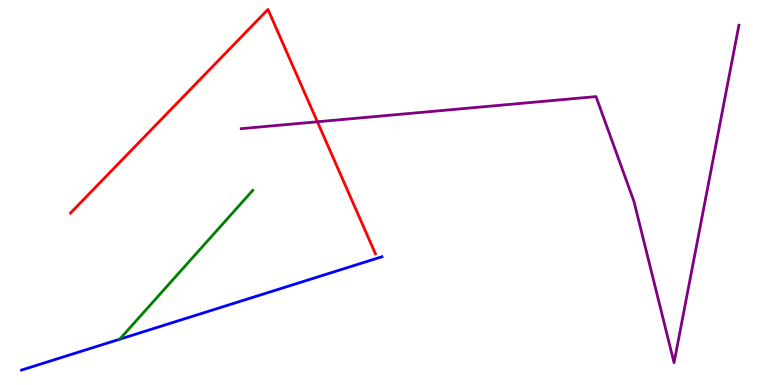[{'lines': ['blue', 'red'], 'intersections': []}, {'lines': ['green', 'red'], 'intersections': []}, {'lines': ['purple', 'red'], 'intersections': [{'x': 4.1, 'y': 6.84}]}, {'lines': ['blue', 'green'], 'intersections': [{'x': 1.54, 'y': 1.19}]}, {'lines': ['blue', 'purple'], 'intersections': []}, {'lines': ['green', 'purple'], 'intersections': []}]